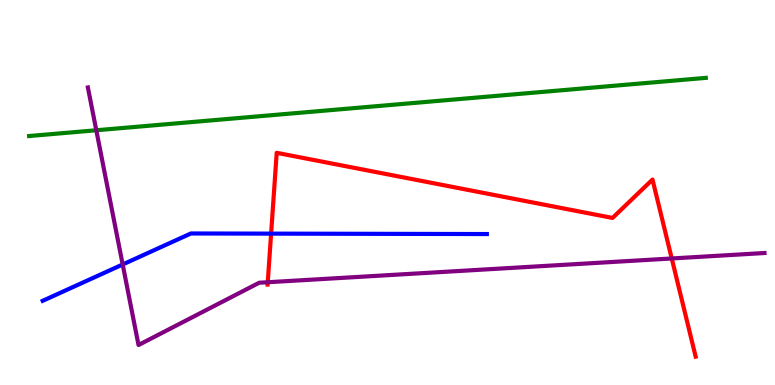[{'lines': ['blue', 'red'], 'intersections': [{'x': 3.5, 'y': 3.93}]}, {'lines': ['green', 'red'], 'intersections': []}, {'lines': ['purple', 'red'], 'intersections': [{'x': 3.45, 'y': 2.67}, {'x': 8.67, 'y': 3.29}]}, {'lines': ['blue', 'green'], 'intersections': []}, {'lines': ['blue', 'purple'], 'intersections': [{'x': 1.58, 'y': 3.13}]}, {'lines': ['green', 'purple'], 'intersections': [{'x': 1.24, 'y': 6.62}]}]